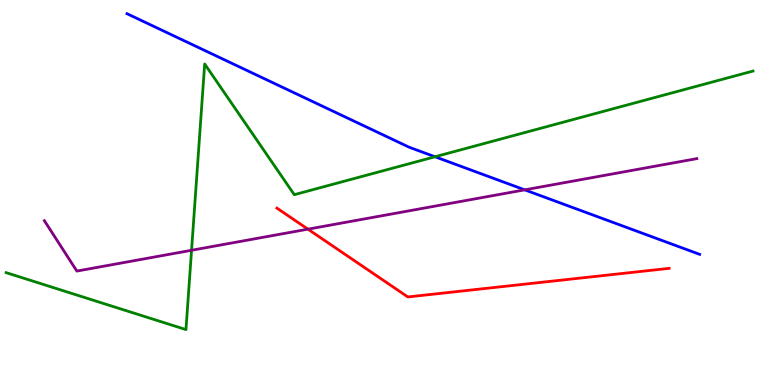[{'lines': ['blue', 'red'], 'intersections': []}, {'lines': ['green', 'red'], 'intersections': []}, {'lines': ['purple', 'red'], 'intersections': [{'x': 3.97, 'y': 4.05}]}, {'lines': ['blue', 'green'], 'intersections': [{'x': 5.61, 'y': 5.93}]}, {'lines': ['blue', 'purple'], 'intersections': [{'x': 6.77, 'y': 5.07}]}, {'lines': ['green', 'purple'], 'intersections': [{'x': 2.47, 'y': 3.5}]}]